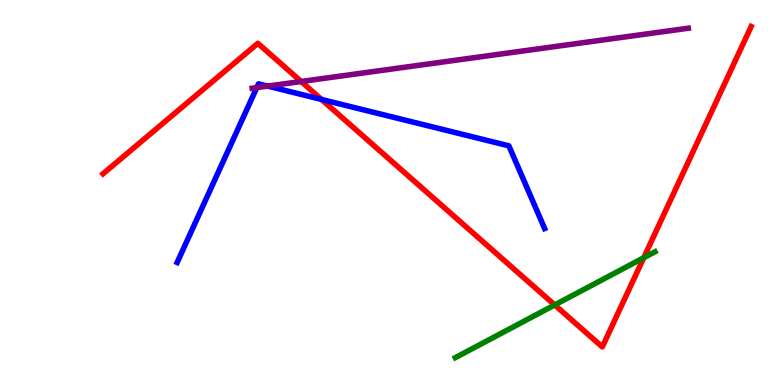[{'lines': ['blue', 'red'], 'intersections': [{'x': 4.15, 'y': 7.42}]}, {'lines': ['green', 'red'], 'intersections': [{'x': 7.16, 'y': 2.08}, {'x': 8.31, 'y': 3.31}]}, {'lines': ['purple', 'red'], 'intersections': [{'x': 3.89, 'y': 7.88}]}, {'lines': ['blue', 'green'], 'intersections': []}, {'lines': ['blue', 'purple'], 'intersections': [{'x': 3.31, 'y': 7.72}, {'x': 3.45, 'y': 7.76}]}, {'lines': ['green', 'purple'], 'intersections': []}]